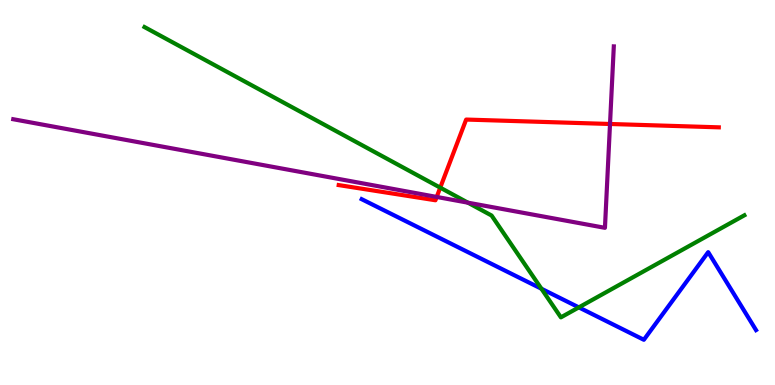[{'lines': ['blue', 'red'], 'intersections': []}, {'lines': ['green', 'red'], 'intersections': [{'x': 5.68, 'y': 5.13}]}, {'lines': ['purple', 'red'], 'intersections': [{'x': 5.63, 'y': 4.88}, {'x': 7.87, 'y': 6.78}]}, {'lines': ['blue', 'green'], 'intersections': [{'x': 6.99, 'y': 2.5}, {'x': 7.47, 'y': 2.02}]}, {'lines': ['blue', 'purple'], 'intersections': []}, {'lines': ['green', 'purple'], 'intersections': [{'x': 6.04, 'y': 4.74}]}]